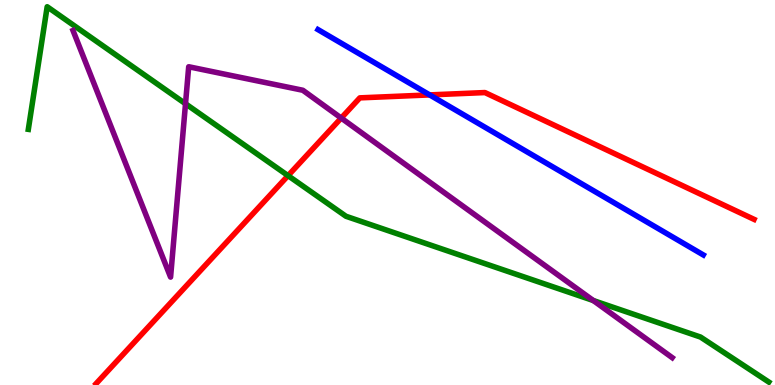[{'lines': ['blue', 'red'], 'intersections': [{'x': 5.54, 'y': 7.53}]}, {'lines': ['green', 'red'], 'intersections': [{'x': 3.72, 'y': 5.44}]}, {'lines': ['purple', 'red'], 'intersections': [{'x': 4.4, 'y': 6.93}]}, {'lines': ['blue', 'green'], 'intersections': []}, {'lines': ['blue', 'purple'], 'intersections': []}, {'lines': ['green', 'purple'], 'intersections': [{'x': 2.39, 'y': 7.31}, {'x': 7.66, 'y': 2.19}]}]